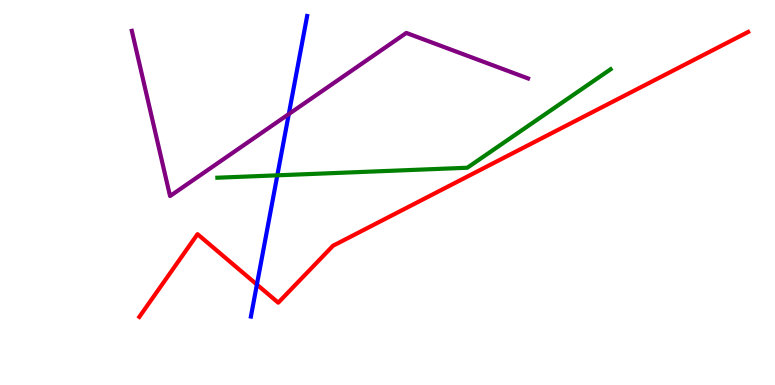[{'lines': ['blue', 'red'], 'intersections': [{'x': 3.31, 'y': 2.61}]}, {'lines': ['green', 'red'], 'intersections': []}, {'lines': ['purple', 'red'], 'intersections': []}, {'lines': ['blue', 'green'], 'intersections': [{'x': 3.58, 'y': 5.45}]}, {'lines': ['blue', 'purple'], 'intersections': [{'x': 3.73, 'y': 7.04}]}, {'lines': ['green', 'purple'], 'intersections': []}]